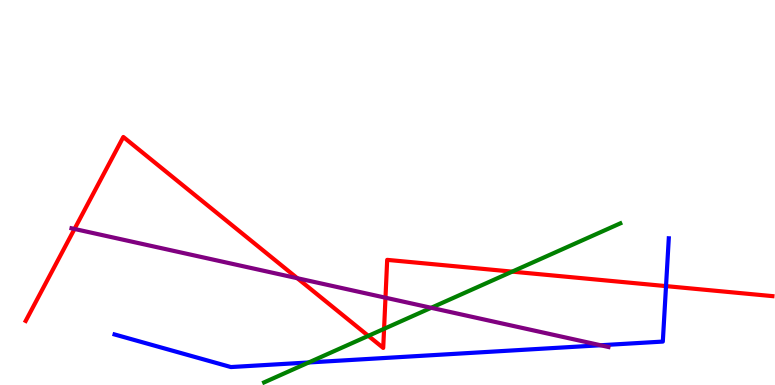[{'lines': ['blue', 'red'], 'intersections': [{'x': 8.59, 'y': 2.57}]}, {'lines': ['green', 'red'], 'intersections': [{'x': 4.75, 'y': 1.28}, {'x': 4.96, 'y': 1.46}, {'x': 6.61, 'y': 2.94}]}, {'lines': ['purple', 'red'], 'intersections': [{'x': 0.961, 'y': 4.05}, {'x': 3.84, 'y': 2.77}, {'x': 4.97, 'y': 2.27}]}, {'lines': ['blue', 'green'], 'intersections': [{'x': 3.98, 'y': 0.585}]}, {'lines': ['blue', 'purple'], 'intersections': [{'x': 7.75, 'y': 1.03}]}, {'lines': ['green', 'purple'], 'intersections': [{'x': 5.56, 'y': 2.01}]}]